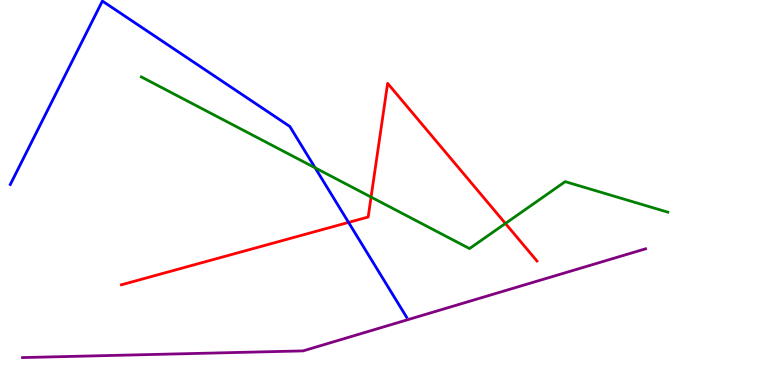[{'lines': ['blue', 'red'], 'intersections': [{'x': 4.5, 'y': 4.22}]}, {'lines': ['green', 'red'], 'intersections': [{'x': 4.79, 'y': 4.88}, {'x': 6.52, 'y': 4.2}]}, {'lines': ['purple', 'red'], 'intersections': []}, {'lines': ['blue', 'green'], 'intersections': [{'x': 4.07, 'y': 5.64}]}, {'lines': ['blue', 'purple'], 'intersections': []}, {'lines': ['green', 'purple'], 'intersections': []}]